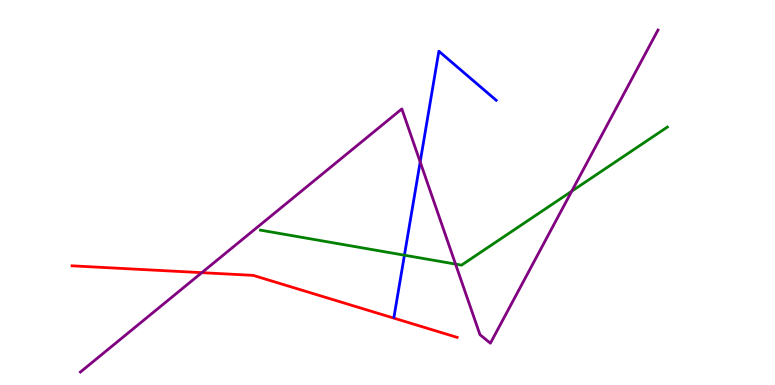[{'lines': ['blue', 'red'], 'intersections': []}, {'lines': ['green', 'red'], 'intersections': []}, {'lines': ['purple', 'red'], 'intersections': [{'x': 2.6, 'y': 2.92}]}, {'lines': ['blue', 'green'], 'intersections': [{'x': 5.22, 'y': 3.37}]}, {'lines': ['blue', 'purple'], 'intersections': [{'x': 5.42, 'y': 5.79}]}, {'lines': ['green', 'purple'], 'intersections': [{'x': 5.88, 'y': 3.14}, {'x': 7.38, 'y': 5.03}]}]